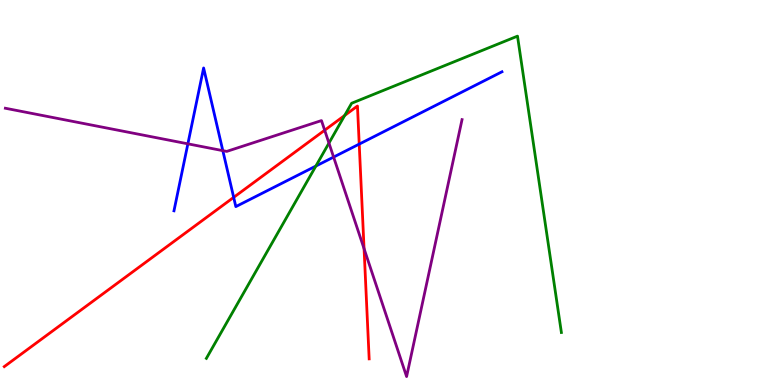[{'lines': ['blue', 'red'], 'intersections': [{'x': 3.02, 'y': 4.87}, {'x': 4.64, 'y': 6.26}]}, {'lines': ['green', 'red'], 'intersections': [{'x': 4.45, 'y': 7.0}]}, {'lines': ['purple', 'red'], 'intersections': [{'x': 4.19, 'y': 6.62}, {'x': 4.7, 'y': 3.54}]}, {'lines': ['blue', 'green'], 'intersections': [{'x': 4.08, 'y': 5.69}]}, {'lines': ['blue', 'purple'], 'intersections': [{'x': 2.42, 'y': 6.26}, {'x': 2.88, 'y': 6.09}, {'x': 4.3, 'y': 5.92}]}, {'lines': ['green', 'purple'], 'intersections': [{'x': 4.24, 'y': 6.28}]}]